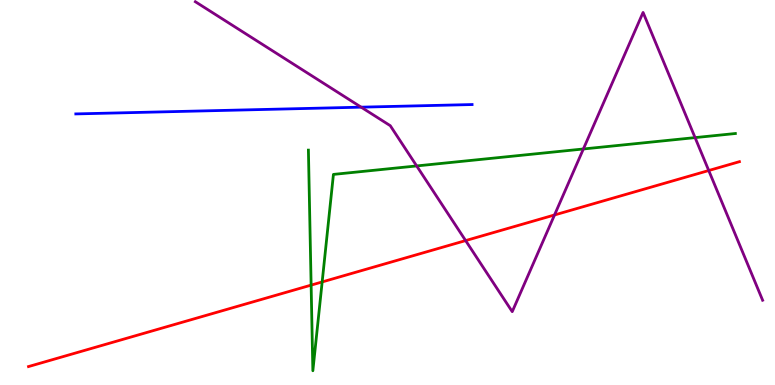[{'lines': ['blue', 'red'], 'intersections': []}, {'lines': ['green', 'red'], 'intersections': [{'x': 4.01, 'y': 2.59}, {'x': 4.16, 'y': 2.68}]}, {'lines': ['purple', 'red'], 'intersections': [{'x': 6.01, 'y': 3.75}, {'x': 7.16, 'y': 4.42}, {'x': 9.15, 'y': 5.57}]}, {'lines': ['blue', 'green'], 'intersections': []}, {'lines': ['blue', 'purple'], 'intersections': [{'x': 4.66, 'y': 7.22}]}, {'lines': ['green', 'purple'], 'intersections': [{'x': 5.38, 'y': 5.69}, {'x': 7.53, 'y': 6.13}, {'x': 8.97, 'y': 6.43}]}]